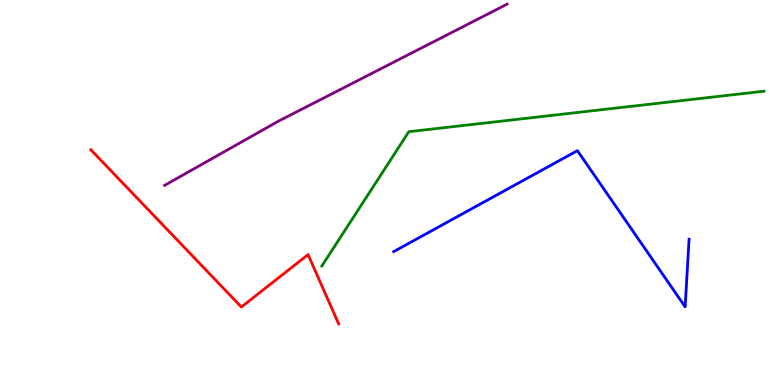[{'lines': ['blue', 'red'], 'intersections': []}, {'lines': ['green', 'red'], 'intersections': []}, {'lines': ['purple', 'red'], 'intersections': []}, {'lines': ['blue', 'green'], 'intersections': []}, {'lines': ['blue', 'purple'], 'intersections': []}, {'lines': ['green', 'purple'], 'intersections': []}]